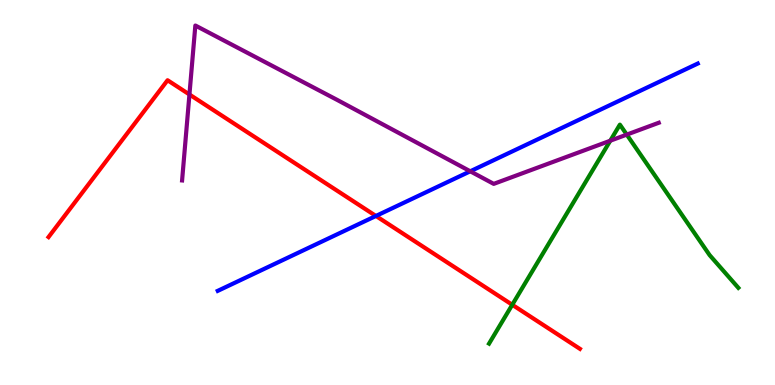[{'lines': ['blue', 'red'], 'intersections': [{'x': 4.85, 'y': 4.39}]}, {'lines': ['green', 'red'], 'intersections': [{'x': 6.61, 'y': 2.08}]}, {'lines': ['purple', 'red'], 'intersections': [{'x': 2.44, 'y': 7.55}]}, {'lines': ['blue', 'green'], 'intersections': []}, {'lines': ['blue', 'purple'], 'intersections': [{'x': 6.07, 'y': 5.55}]}, {'lines': ['green', 'purple'], 'intersections': [{'x': 7.87, 'y': 6.34}, {'x': 8.09, 'y': 6.5}]}]